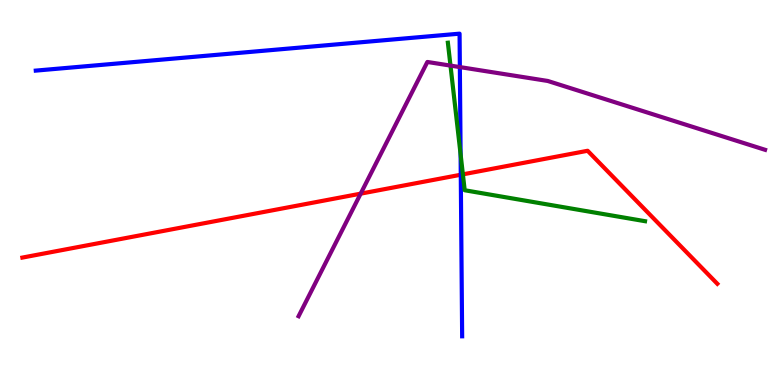[{'lines': ['blue', 'red'], 'intersections': [{'x': 5.95, 'y': 5.46}]}, {'lines': ['green', 'red'], 'intersections': [{'x': 5.97, 'y': 5.47}]}, {'lines': ['purple', 'red'], 'intersections': [{'x': 4.65, 'y': 4.97}]}, {'lines': ['blue', 'green'], 'intersections': [{'x': 5.94, 'y': 5.99}]}, {'lines': ['blue', 'purple'], 'intersections': [{'x': 5.93, 'y': 8.26}]}, {'lines': ['green', 'purple'], 'intersections': [{'x': 5.81, 'y': 8.3}]}]